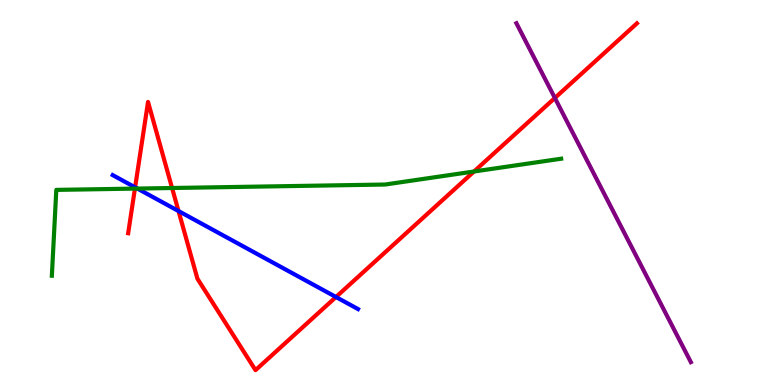[{'lines': ['blue', 'red'], 'intersections': [{'x': 1.74, 'y': 5.13}, {'x': 2.3, 'y': 4.52}, {'x': 4.33, 'y': 2.29}]}, {'lines': ['green', 'red'], 'intersections': [{'x': 1.74, 'y': 5.1}, {'x': 2.22, 'y': 5.12}, {'x': 6.12, 'y': 5.55}]}, {'lines': ['purple', 'red'], 'intersections': [{'x': 7.16, 'y': 7.46}]}, {'lines': ['blue', 'green'], 'intersections': [{'x': 1.77, 'y': 5.1}]}, {'lines': ['blue', 'purple'], 'intersections': []}, {'lines': ['green', 'purple'], 'intersections': []}]